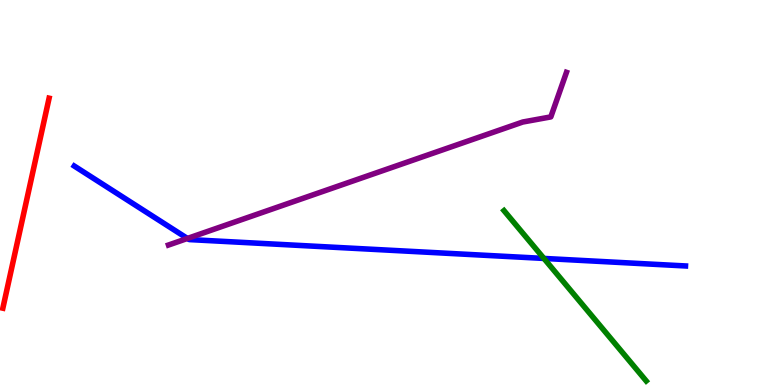[{'lines': ['blue', 'red'], 'intersections': []}, {'lines': ['green', 'red'], 'intersections': []}, {'lines': ['purple', 'red'], 'intersections': []}, {'lines': ['blue', 'green'], 'intersections': [{'x': 7.02, 'y': 3.29}]}, {'lines': ['blue', 'purple'], 'intersections': [{'x': 2.42, 'y': 3.81}]}, {'lines': ['green', 'purple'], 'intersections': []}]